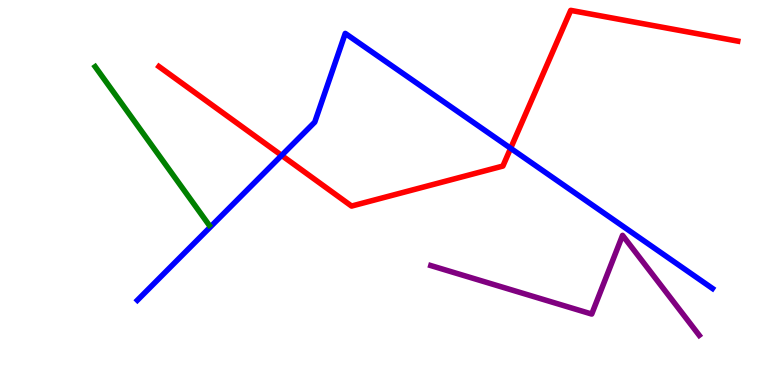[{'lines': ['blue', 'red'], 'intersections': [{'x': 3.63, 'y': 5.96}, {'x': 6.59, 'y': 6.15}]}, {'lines': ['green', 'red'], 'intersections': []}, {'lines': ['purple', 'red'], 'intersections': []}, {'lines': ['blue', 'green'], 'intersections': []}, {'lines': ['blue', 'purple'], 'intersections': []}, {'lines': ['green', 'purple'], 'intersections': []}]